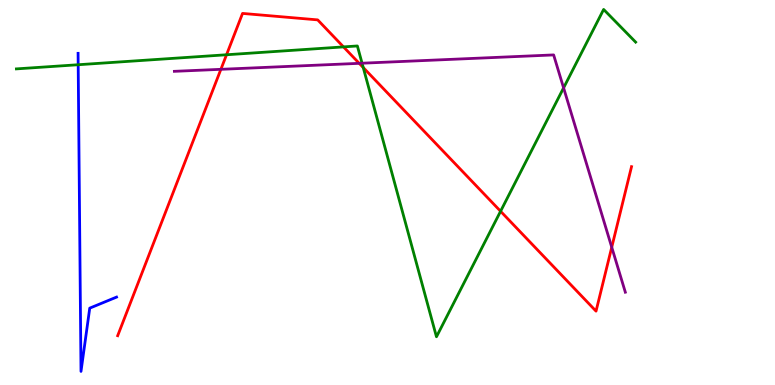[{'lines': ['blue', 'red'], 'intersections': []}, {'lines': ['green', 'red'], 'intersections': [{'x': 2.92, 'y': 8.58}, {'x': 4.43, 'y': 8.78}, {'x': 4.69, 'y': 8.25}, {'x': 6.46, 'y': 4.51}]}, {'lines': ['purple', 'red'], 'intersections': [{'x': 2.85, 'y': 8.2}, {'x': 4.63, 'y': 8.35}, {'x': 7.89, 'y': 3.58}]}, {'lines': ['blue', 'green'], 'intersections': [{'x': 1.01, 'y': 8.32}]}, {'lines': ['blue', 'purple'], 'intersections': []}, {'lines': ['green', 'purple'], 'intersections': [{'x': 4.67, 'y': 8.36}, {'x': 7.27, 'y': 7.72}]}]